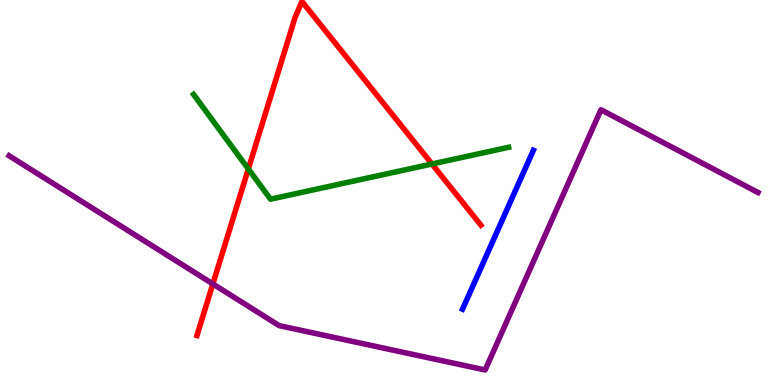[{'lines': ['blue', 'red'], 'intersections': []}, {'lines': ['green', 'red'], 'intersections': [{'x': 3.2, 'y': 5.61}, {'x': 5.57, 'y': 5.74}]}, {'lines': ['purple', 'red'], 'intersections': [{'x': 2.75, 'y': 2.63}]}, {'lines': ['blue', 'green'], 'intersections': []}, {'lines': ['blue', 'purple'], 'intersections': []}, {'lines': ['green', 'purple'], 'intersections': []}]